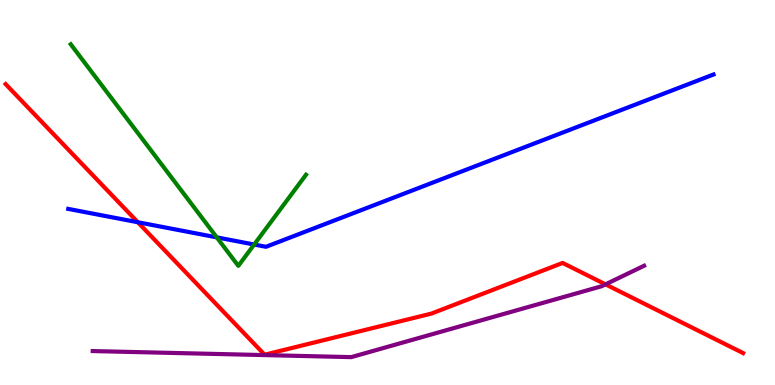[{'lines': ['blue', 'red'], 'intersections': [{'x': 1.78, 'y': 4.23}]}, {'lines': ['green', 'red'], 'intersections': []}, {'lines': ['purple', 'red'], 'intersections': [{'x': 7.81, 'y': 2.61}]}, {'lines': ['blue', 'green'], 'intersections': [{'x': 2.8, 'y': 3.83}, {'x': 3.28, 'y': 3.65}]}, {'lines': ['blue', 'purple'], 'intersections': []}, {'lines': ['green', 'purple'], 'intersections': []}]